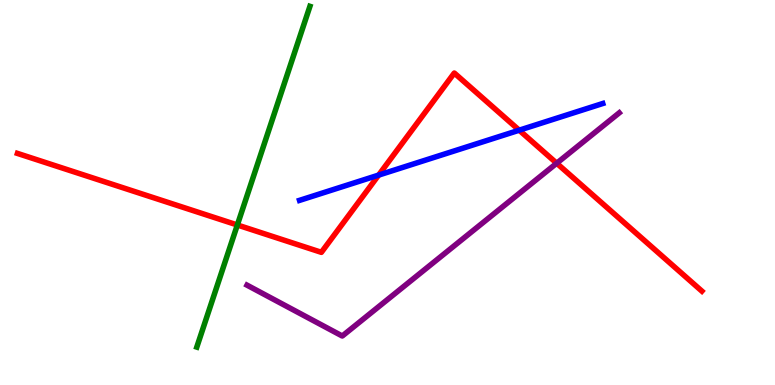[{'lines': ['blue', 'red'], 'intersections': [{'x': 4.89, 'y': 5.45}, {'x': 6.7, 'y': 6.62}]}, {'lines': ['green', 'red'], 'intersections': [{'x': 3.06, 'y': 4.16}]}, {'lines': ['purple', 'red'], 'intersections': [{'x': 7.18, 'y': 5.76}]}, {'lines': ['blue', 'green'], 'intersections': []}, {'lines': ['blue', 'purple'], 'intersections': []}, {'lines': ['green', 'purple'], 'intersections': []}]